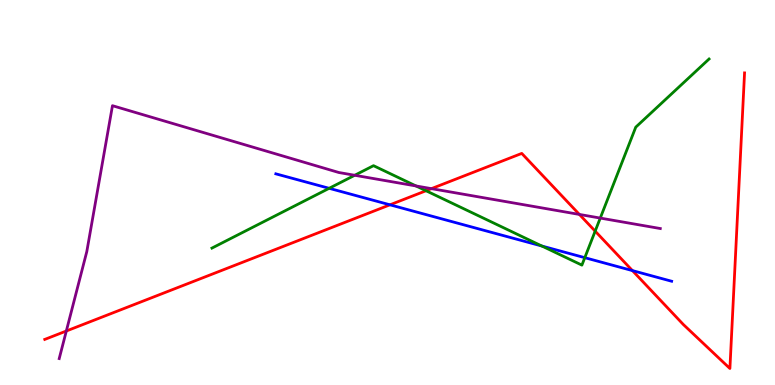[{'lines': ['blue', 'red'], 'intersections': [{'x': 5.03, 'y': 4.68}, {'x': 8.16, 'y': 2.97}]}, {'lines': ['green', 'red'], 'intersections': [{'x': 5.5, 'y': 5.05}, {'x': 7.68, 'y': 4.0}]}, {'lines': ['purple', 'red'], 'intersections': [{'x': 0.856, 'y': 1.4}, {'x': 5.57, 'y': 5.1}, {'x': 7.48, 'y': 4.43}]}, {'lines': ['blue', 'green'], 'intersections': [{'x': 4.25, 'y': 5.11}, {'x': 6.99, 'y': 3.61}, {'x': 7.55, 'y': 3.31}]}, {'lines': ['blue', 'purple'], 'intersections': []}, {'lines': ['green', 'purple'], 'intersections': [{'x': 4.58, 'y': 5.45}, {'x': 5.37, 'y': 5.17}, {'x': 7.75, 'y': 4.34}]}]